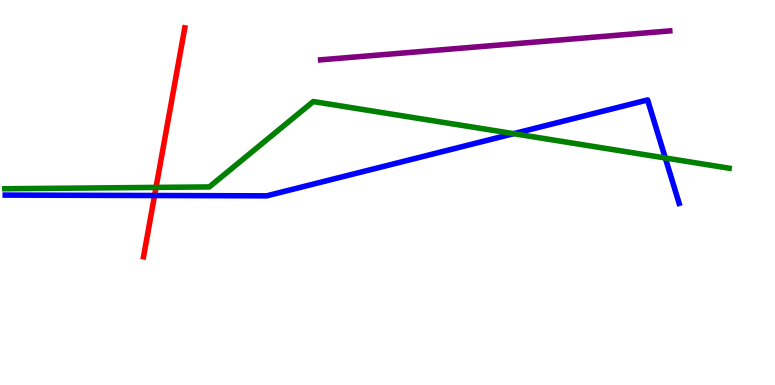[{'lines': ['blue', 'red'], 'intersections': [{'x': 1.99, 'y': 4.92}]}, {'lines': ['green', 'red'], 'intersections': [{'x': 2.01, 'y': 5.13}]}, {'lines': ['purple', 'red'], 'intersections': []}, {'lines': ['blue', 'green'], 'intersections': [{'x': 6.63, 'y': 6.53}, {'x': 8.58, 'y': 5.9}]}, {'lines': ['blue', 'purple'], 'intersections': []}, {'lines': ['green', 'purple'], 'intersections': []}]